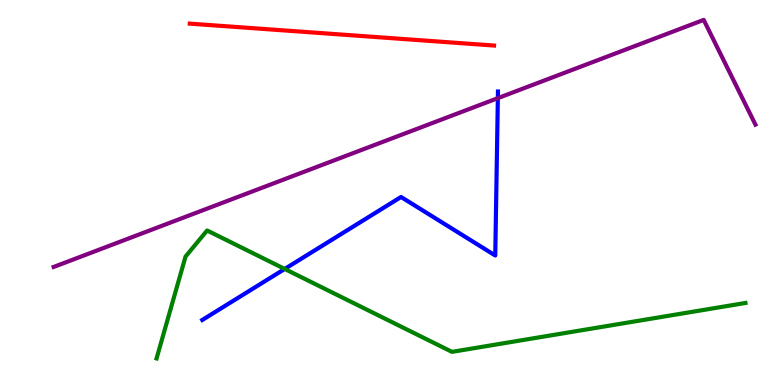[{'lines': ['blue', 'red'], 'intersections': []}, {'lines': ['green', 'red'], 'intersections': []}, {'lines': ['purple', 'red'], 'intersections': []}, {'lines': ['blue', 'green'], 'intersections': [{'x': 3.67, 'y': 3.01}]}, {'lines': ['blue', 'purple'], 'intersections': [{'x': 6.42, 'y': 7.45}]}, {'lines': ['green', 'purple'], 'intersections': []}]